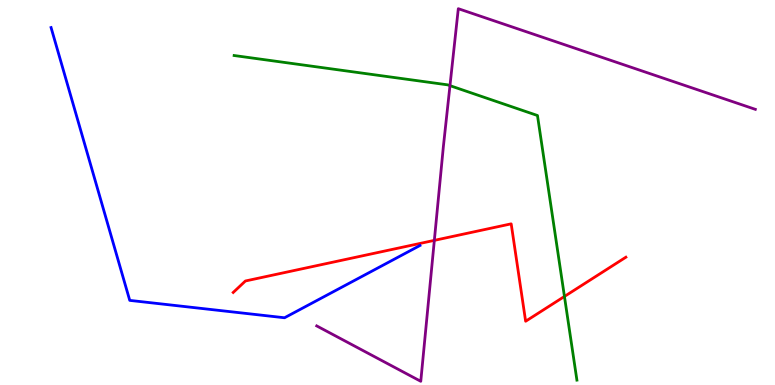[{'lines': ['blue', 'red'], 'intersections': []}, {'lines': ['green', 'red'], 'intersections': [{'x': 7.28, 'y': 2.3}]}, {'lines': ['purple', 'red'], 'intersections': [{'x': 5.6, 'y': 3.76}]}, {'lines': ['blue', 'green'], 'intersections': []}, {'lines': ['blue', 'purple'], 'intersections': []}, {'lines': ['green', 'purple'], 'intersections': [{'x': 5.81, 'y': 7.78}]}]